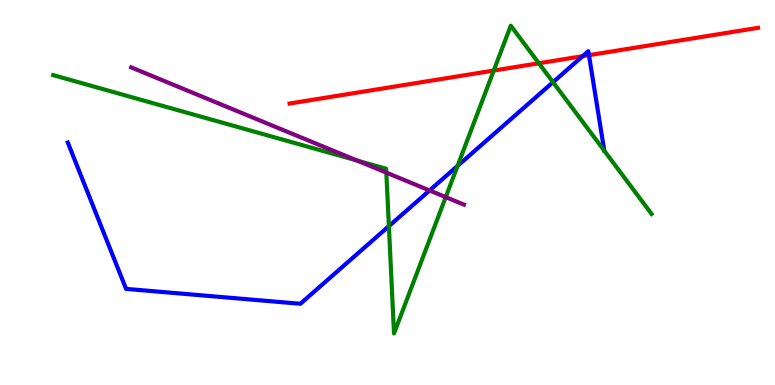[{'lines': ['blue', 'red'], 'intersections': [{'x': 7.52, 'y': 8.54}, {'x': 7.6, 'y': 8.57}]}, {'lines': ['green', 'red'], 'intersections': [{'x': 6.37, 'y': 8.17}, {'x': 6.95, 'y': 8.36}]}, {'lines': ['purple', 'red'], 'intersections': []}, {'lines': ['blue', 'green'], 'intersections': [{'x': 5.02, 'y': 4.13}, {'x': 5.9, 'y': 5.69}, {'x': 7.14, 'y': 7.87}]}, {'lines': ['blue', 'purple'], 'intersections': [{'x': 5.54, 'y': 5.05}]}, {'lines': ['green', 'purple'], 'intersections': [{'x': 4.61, 'y': 5.83}, {'x': 4.98, 'y': 5.52}, {'x': 5.75, 'y': 4.88}]}]